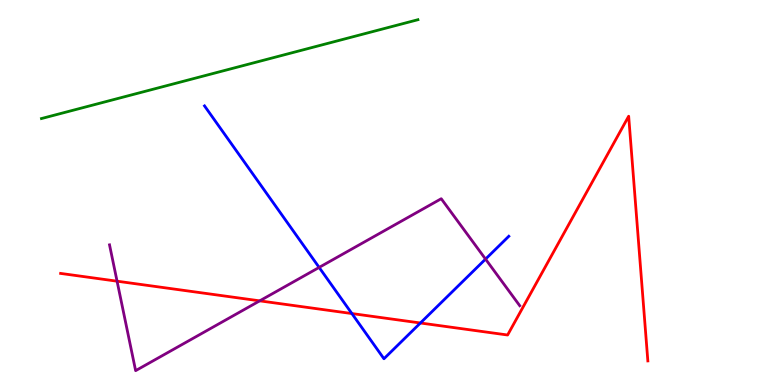[{'lines': ['blue', 'red'], 'intersections': [{'x': 4.54, 'y': 1.86}, {'x': 5.42, 'y': 1.61}]}, {'lines': ['green', 'red'], 'intersections': []}, {'lines': ['purple', 'red'], 'intersections': [{'x': 1.51, 'y': 2.7}, {'x': 3.35, 'y': 2.19}]}, {'lines': ['blue', 'green'], 'intersections': []}, {'lines': ['blue', 'purple'], 'intersections': [{'x': 4.12, 'y': 3.05}, {'x': 6.27, 'y': 3.27}]}, {'lines': ['green', 'purple'], 'intersections': []}]